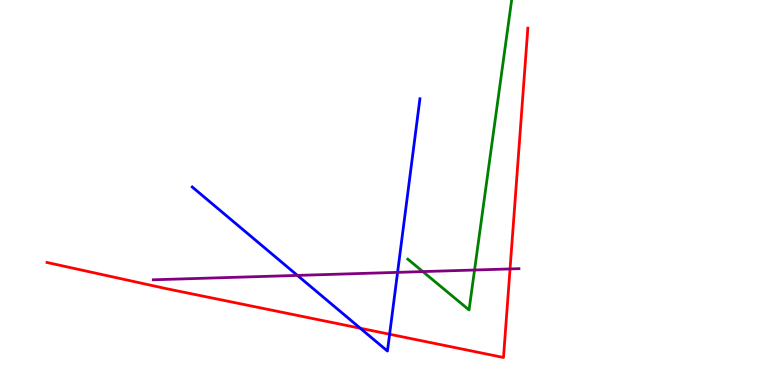[{'lines': ['blue', 'red'], 'intersections': [{'x': 4.65, 'y': 1.47}, {'x': 5.03, 'y': 1.32}]}, {'lines': ['green', 'red'], 'intersections': []}, {'lines': ['purple', 'red'], 'intersections': [{'x': 6.58, 'y': 3.01}]}, {'lines': ['blue', 'green'], 'intersections': []}, {'lines': ['blue', 'purple'], 'intersections': [{'x': 3.84, 'y': 2.85}, {'x': 5.13, 'y': 2.93}]}, {'lines': ['green', 'purple'], 'intersections': [{'x': 5.46, 'y': 2.95}, {'x': 6.12, 'y': 2.99}]}]